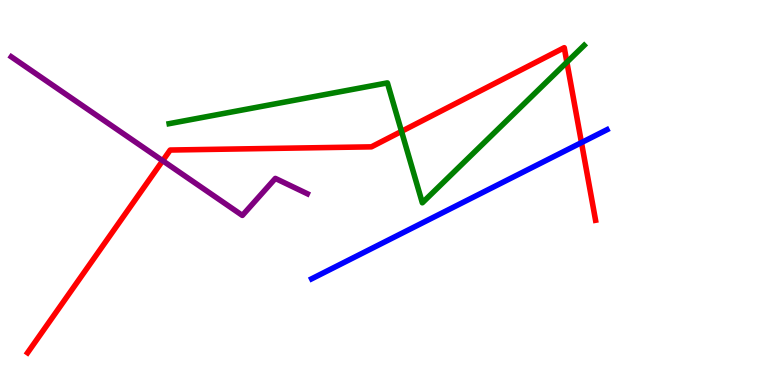[{'lines': ['blue', 'red'], 'intersections': [{'x': 7.5, 'y': 6.3}]}, {'lines': ['green', 'red'], 'intersections': [{'x': 5.18, 'y': 6.59}, {'x': 7.31, 'y': 8.38}]}, {'lines': ['purple', 'red'], 'intersections': [{'x': 2.1, 'y': 5.83}]}, {'lines': ['blue', 'green'], 'intersections': []}, {'lines': ['blue', 'purple'], 'intersections': []}, {'lines': ['green', 'purple'], 'intersections': []}]